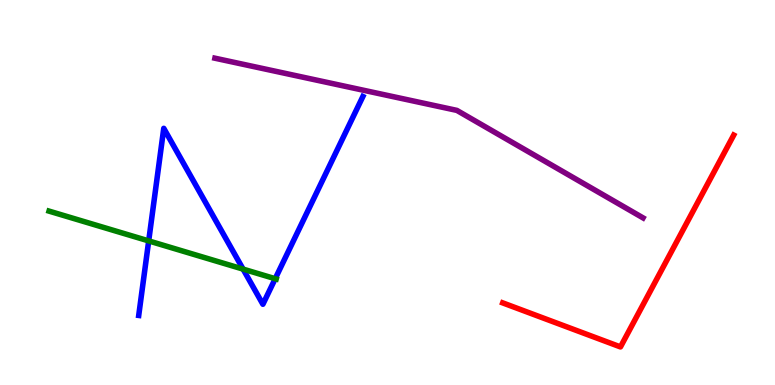[{'lines': ['blue', 'red'], 'intersections': []}, {'lines': ['green', 'red'], 'intersections': []}, {'lines': ['purple', 'red'], 'intersections': []}, {'lines': ['blue', 'green'], 'intersections': [{'x': 1.92, 'y': 3.74}, {'x': 3.14, 'y': 3.01}, {'x': 3.55, 'y': 2.76}]}, {'lines': ['blue', 'purple'], 'intersections': []}, {'lines': ['green', 'purple'], 'intersections': []}]